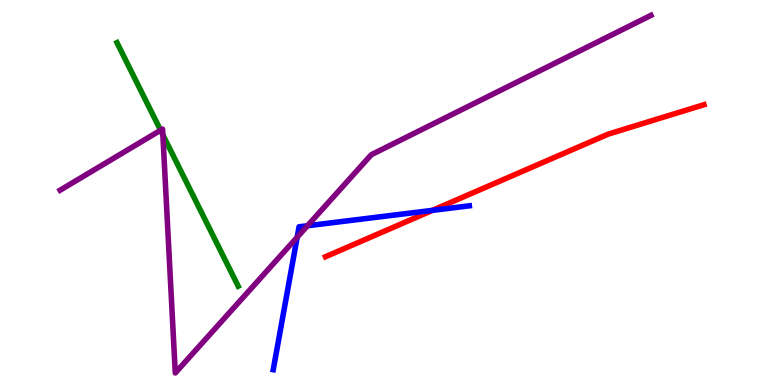[{'lines': ['blue', 'red'], 'intersections': [{'x': 5.58, 'y': 4.54}]}, {'lines': ['green', 'red'], 'intersections': []}, {'lines': ['purple', 'red'], 'intersections': []}, {'lines': ['blue', 'green'], 'intersections': []}, {'lines': ['blue', 'purple'], 'intersections': [{'x': 3.83, 'y': 3.84}, {'x': 3.97, 'y': 4.14}]}, {'lines': ['green', 'purple'], 'intersections': [{'x': 2.07, 'y': 6.62}, {'x': 2.1, 'y': 6.5}]}]